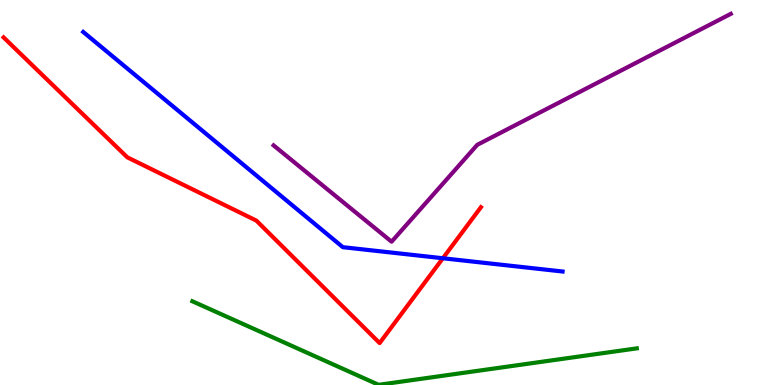[{'lines': ['blue', 'red'], 'intersections': [{'x': 5.71, 'y': 3.29}]}, {'lines': ['green', 'red'], 'intersections': []}, {'lines': ['purple', 'red'], 'intersections': []}, {'lines': ['blue', 'green'], 'intersections': []}, {'lines': ['blue', 'purple'], 'intersections': []}, {'lines': ['green', 'purple'], 'intersections': []}]